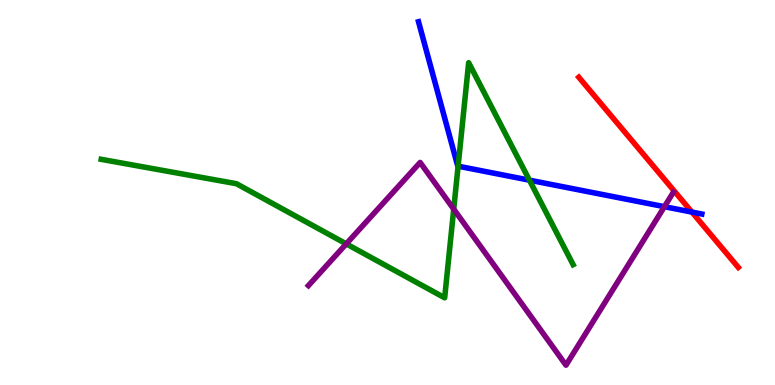[{'lines': ['blue', 'red'], 'intersections': [{'x': 8.93, 'y': 4.49}]}, {'lines': ['green', 'red'], 'intersections': []}, {'lines': ['purple', 'red'], 'intersections': []}, {'lines': ['blue', 'green'], 'intersections': [{'x': 5.91, 'y': 5.68}, {'x': 6.83, 'y': 5.32}]}, {'lines': ['blue', 'purple'], 'intersections': [{'x': 8.57, 'y': 4.63}]}, {'lines': ['green', 'purple'], 'intersections': [{'x': 4.47, 'y': 3.67}, {'x': 5.85, 'y': 4.57}]}]